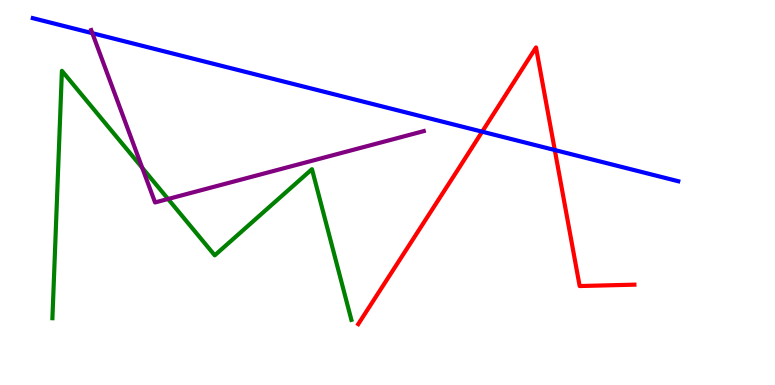[{'lines': ['blue', 'red'], 'intersections': [{'x': 6.22, 'y': 6.58}, {'x': 7.16, 'y': 6.1}]}, {'lines': ['green', 'red'], 'intersections': []}, {'lines': ['purple', 'red'], 'intersections': []}, {'lines': ['blue', 'green'], 'intersections': []}, {'lines': ['blue', 'purple'], 'intersections': [{'x': 1.19, 'y': 9.14}]}, {'lines': ['green', 'purple'], 'intersections': [{'x': 1.84, 'y': 5.64}, {'x': 2.17, 'y': 4.83}]}]